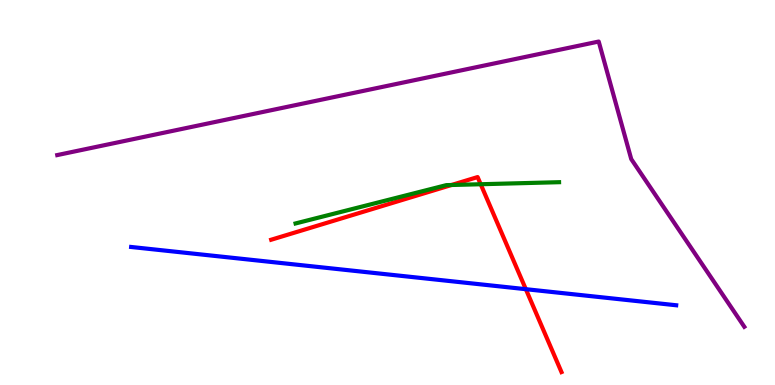[{'lines': ['blue', 'red'], 'intersections': [{'x': 6.78, 'y': 2.49}]}, {'lines': ['green', 'red'], 'intersections': [{'x': 5.83, 'y': 5.19}, {'x': 6.2, 'y': 5.21}]}, {'lines': ['purple', 'red'], 'intersections': []}, {'lines': ['blue', 'green'], 'intersections': []}, {'lines': ['blue', 'purple'], 'intersections': []}, {'lines': ['green', 'purple'], 'intersections': []}]